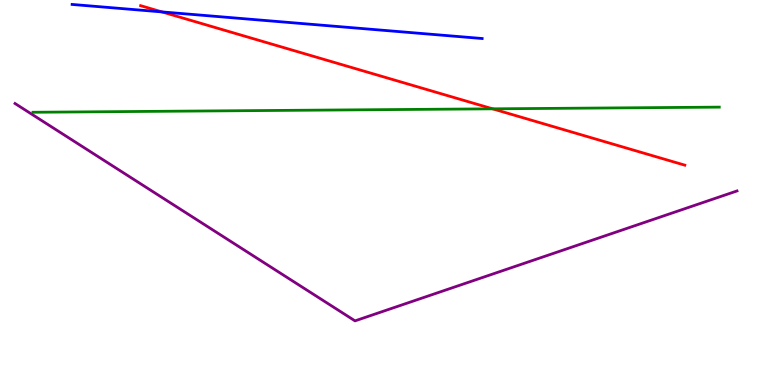[{'lines': ['blue', 'red'], 'intersections': [{'x': 2.09, 'y': 9.69}]}, {'lines': ['green', 'red'], 'intersections': [{'x': 6.36, 'y': 7.17}]}, {'lines': ['purple', 'red'], 'intersections': []}, {'lines': ['blue', 'green'], 'intersections': []}, {'lines': ['blue', 'purple'], 'intersections': []}, {'lines': ['green', 'purple'], 'intersections': []}]